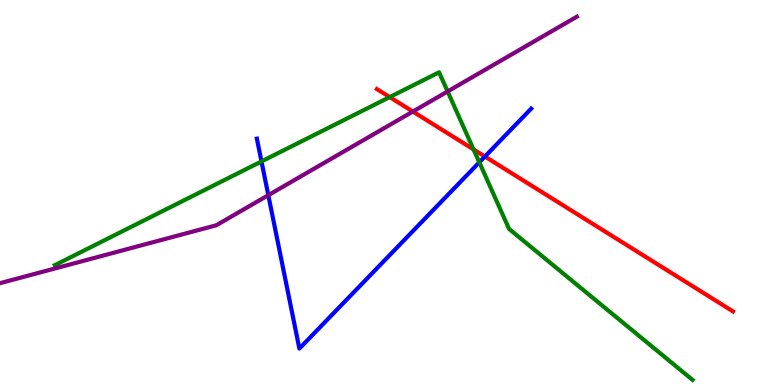[{'lines': ['blue', 'red'], 'intersections': [{'x': 6.26, 'y': 5.93}]}, {'lines': ['green', 'red'], 'intersections': [{'x': 5.03, 'y': 7.48}, {'x': 6.11, 'y': 6.12}]}, {'lines': ['purple', 'red'], 'intersections': [{'x': 5.33, 'y': 7.1}]}, {'lines': ['blue', 'green'], 'intersections': [{'x': 3.37, 'y': 5.81}, {'x': 6.18, 'y': 5.78}]}, {'lines': ['blue', 'purple'], 'intersections': [{'x': 3.46, 'y': 4.93}]}, {'lines': ['green', 'purple'], 'intersections': [{'x': 5.78, 'y': 7.62}]}]